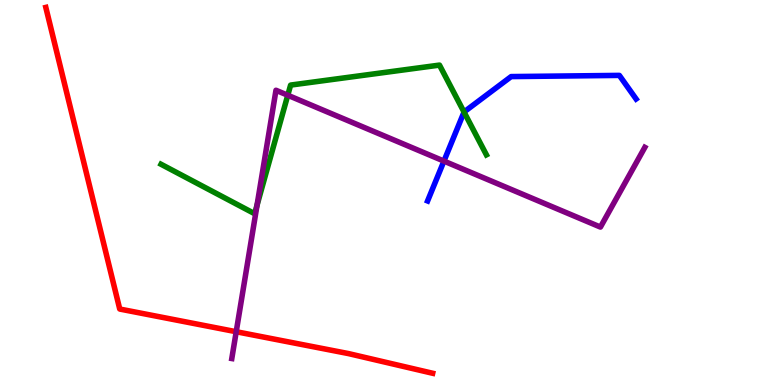[{'lines': ['blue', 'red'], 'intersections': []}, {'lines': ['green', 'red'], 'intersections': []}, {'lines': ['purple', 'red'], 'intersections': [{'x': 3.05, 'y': 1.38}]}, {'lines': ['blue', 'green'], 'intersections': [{'x': 5.99, 'y': 7.09}]}, {'lines': ['blue', 'purple'], 'intersections': [{'x': 5.73, 'y': 5.82}]}, {'lines': ['green', 'purple'], 'intersections': [{'x': 3.32, 'y': 4.67}, {'x': 3.71, 'y': 7.53}]}]